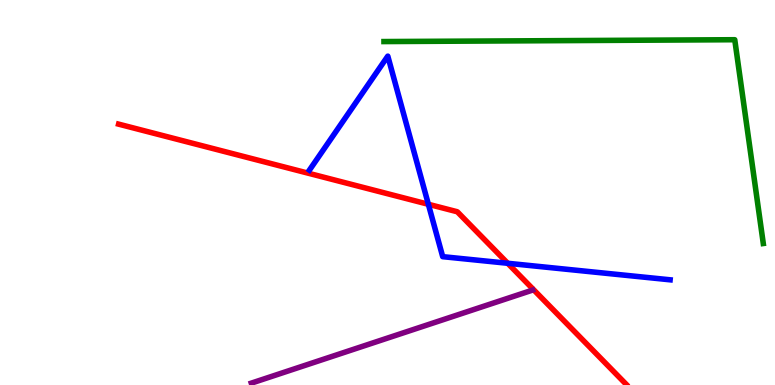[{'lines': ['blue', 'red'], 'intersections': [{'x': 5.53, 'y': 4.69}, {'x': 6.55, 'y': 3.16}]}, {'lines': ['green', 'red'], 'intersections': []}, {'lines': ['purple', 'red'], 'intersections': []}, {'lines': ['blue', 'green'], 'intersections': []}, {'lines': ['blue', 'purple'], 'intersections': []}, {'lines': ['green', 'purple'], 'intersections': []}]